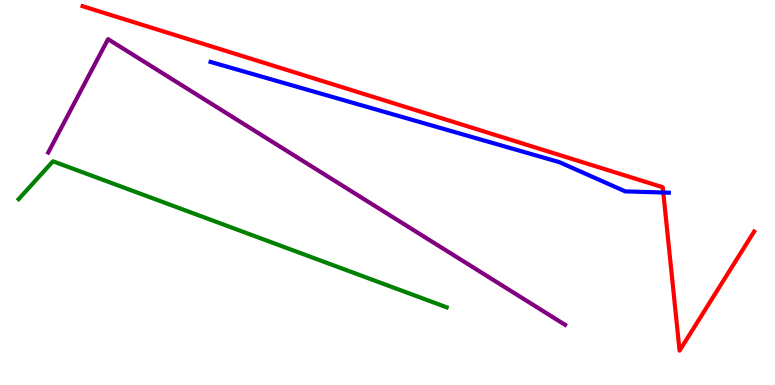[{'lines': ['blue', 'red'], 'intersections': [{'x': 8.56, 'y': 5.0}]}, {'lines': ['green', 'red'], 'intersections': []}, {'lines': ['purple', 'red'], 'intersections': []}, {'lines': ['blue', 'green'], 'intersections': []}, {'lines': ['blue', 'purple'], 'intersections': []}, {'lines': ['green', 'purple'], 'intersections': []}]